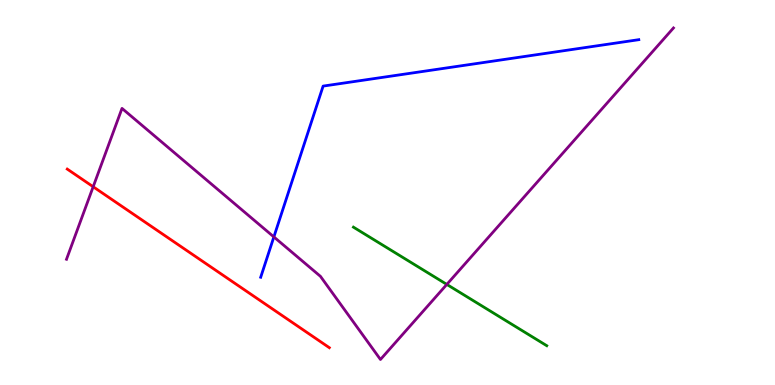[{'lines': ['blue', 'red'], 'intersections': []}, {'lines': ['green', 'red'], 'intersections': []}, {'lines': ['purple', 'red'], 'intersections': [{'x': 1.2, 'y': 5.15}]}, {'lines': ['blue', 'green'], 'intersections': []}, {'lines': ['blue', 'purple'], 'intersections': [{'x': 3.53, 'y': 3.85}]}, {'lines': ['green', 'purple'], 'intersections': [{'x': 5.77, 'y': 2.61}]}]